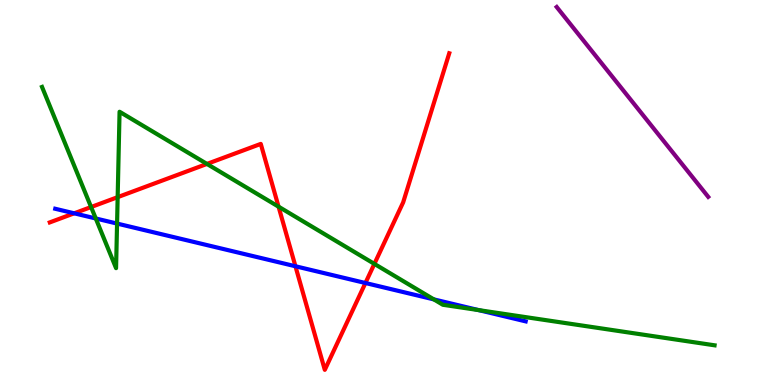[{'lines': ['blue', 'red'], 'intersections': [{'x': 0.958, 'y': 4.46}, {'x': 3.81, 'y': 3.08}, {'x': 4.72, 'y': 2.65}]}, {'lines': ['green', 'red'], 'intersections': [{'x': 1.18, 'y': 4.62}, {'x': 1.52, 'y': 4.88}, {'x': 2.67, 'y': 5.74}, {'x': 3.59, 'y': 4.63}, {'x': 4.83, 'y': 3.15}]}, {'lines': ['purple', 'red'], 'intersections': []}, {'lines': ['blue', 'green'], 'intersections': [{'x': 1.24, 'y': 4.33}, {'x': 1.51, 'y': 4.19}, {'x': 5.6, 'y': 2.22}, {'x': 6.18, 'y': 1.95}]}, {'lines': ['blue', 'purple'], 'intersections': []}, {'lines': ['green', 'purple'], 'intersections': []}]